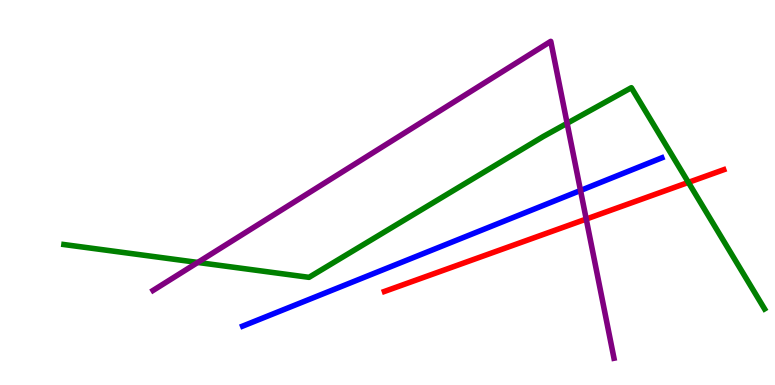[{'lines': ['blue', 'red'], 'intersections': []}, {'lines': ['green', 'red'], 'intersections': [{'x': 8.88, 'y': 5.26}]}, {'lines': ['purple', 'red'], 'intersections': [{'x': 7.56, 'y': 4.31}]}, {'lines': ['blue', 'green'], 'intersections': []}, {'lines': ['blue', 'purple'], 'intersections': [{'x': 7.49, 'y': 5.05}]}, {'lines': ['green', 'purple'], 'intersections': [{'x': 2.55, 'y': 3.18}, {'x': 7.32, 'y': 6.8}]}]